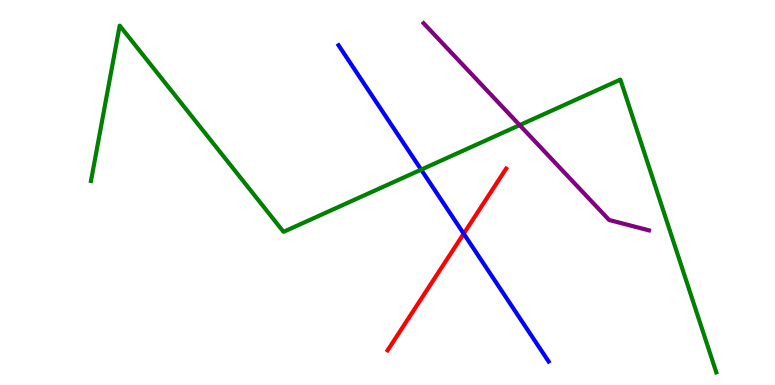[{'lines': ['blue', 'red'], 'intersections': [{'x': 5.98, 'y': 3.93}]}, {'lines': ['green', 'red'], 'intersections': []}, {'lines': ['purple', 'red'], 'intersections': []}, {'lines': ['blue', 'green'], 'intersections': [{'x': 5.43, 'y': 5.59}]}, {'lines': ['blue', 'purple'], 'intersections': []}, {'lines': ['green', 'purple'], 'intersections': [{'x': 6.71, 'y': 6.75}]}]